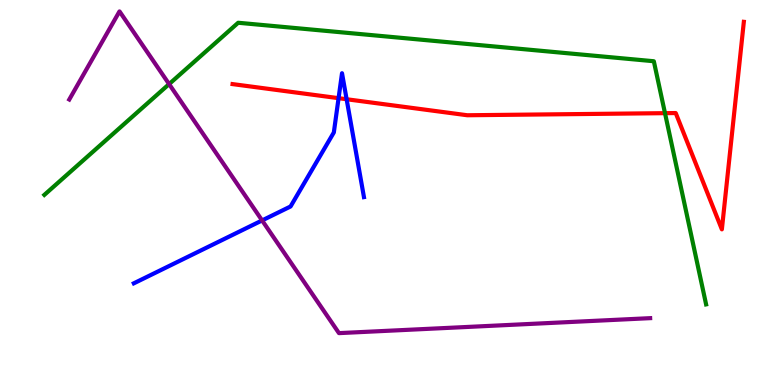[{'lines': ['blue', 'red'], 'intersections': [{'x': 4.37, 'y': 7.45}, {'x': 4.47, 'y': 7.42}]}, {'lines': ['green', 'red'], 'intersections': [{'x': 8.58, 'y': 7.06}]}, {'lines': ['purple', 'red'], 'intersections': []}, {'lines': ['blue', 'green'], 'intersections': []}, {'lines': ['blue', 'purple'], 'intersections': [{'x': 3.38, 'y': 4.27}]}, {'lines': ['green', 'purple'], 'intersections': [{'x': 2.18, 'y': 7.82}]}]